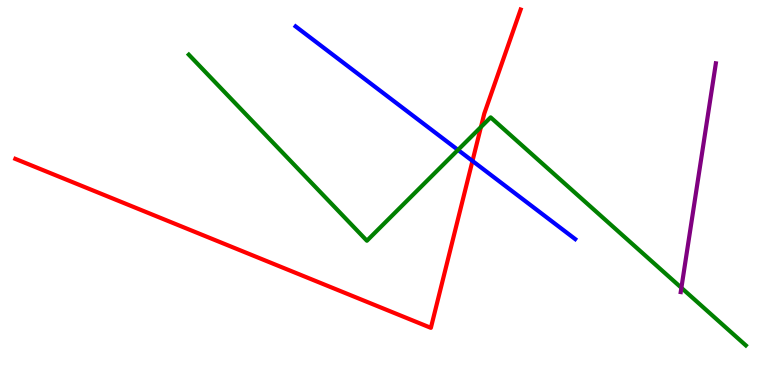[{'lines': ['blue', 'red'], 'intersections': [{'x': 6.1, 'y': 5.82}]}, {'lines': ['green', 'red'], 'intersections': [{'x': 6.21, 'y': 6.7}]}, {'lines': ['purple', 'red'], 'intersections': []}, {'lines': ['blue', 'green'], 'intersections': [{'x': 5.91, 'y': 6.11}]}, {'lines': ['blue', 'purple'], 'intersections': []}, {'lines': ['green', 'purple'], 'intersections': [{'x': 8.79, 'y': 2.52}]}]